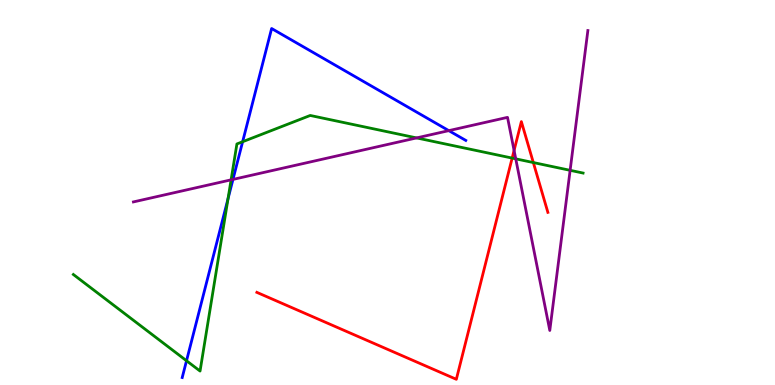[{'lines': ['blue', 'red'], 'intersections': []}, {'lines': ['green', 'red'], 'intersections': [{'x': 6.61, 'y': 5.89}, {'x': 6.88, 'y': 5.78}]}, {'lines': ['purple', 'red'], 'intersections': [{'x': 6.63, 'y': 6.09}]}, {'lines': ['blue', 'green'], 'intersections': [{'x': 2.41, 'y': 0.63}, {'x': 2.94, 'y': 4.84}, {'x': 3.13, 'y': 6.32}]}, {'lines': ['blue', 'purple'], 'intersections': [{'x': 3.01, 'y': 5.34}, {'x': 5.79, 'y': 6.61}]}, {'lines': ['green', 'purple'], 'intersections': [{'x': 2.98, 'y': 5.33}, {'x': 5.38, 'y': 6.42}, {'x': 6.65, 'y': 5.87}, {'x': 7.36, 'y': 5.58}]}]